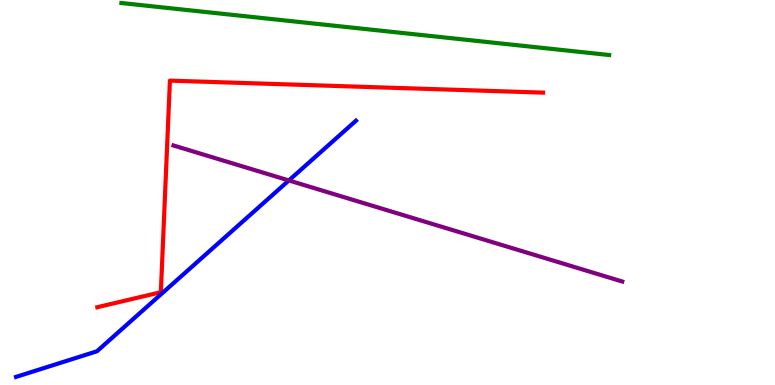[{'lines': ['blue', 'red'], 'intersections': []}, {'lines': ['green', 'red'], 'intersections': []}, {'lines': ['purple', 'red'], 'intersections': []}, {'lines': ['blue', 'green'], 'intersections': []}, {'lines': ['blue', 'purple'], 'intersections': [{'x': 3.73, 'y': 5.31}]}, {'lines': ['green', 'purple'], 'intersections': []}]